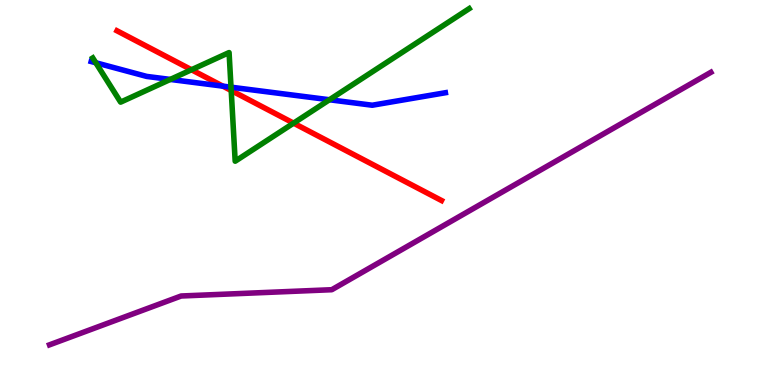[{'lines': ['blue', 'red'], 'intersections': [{'x': 2.88, 'y': 7.76}]}, {'lines': ['green', 'red'], 'intersections': [{'x': 2.47, 'y': 8.19}, {'x': 2.98, 'y': 7.65}, {'x': 3.79, 'y': 6.8}]}, {'lines': ['purple', 'red'], 'intersections': []}, {'lines': ['blue', 'green'], 'intersections': [{'x': 1.24, 'y': 8.37}, {'x': 2.2, 'y': 7.94}, {'x': 2.98, 'y': 7.74}, {'x': 4.25, 'y': 7.41}]}, {'lines': ['blue', 'purple'], 'intersections': []}, {'lines': ['green', 'purple'], 'intersections': []}]